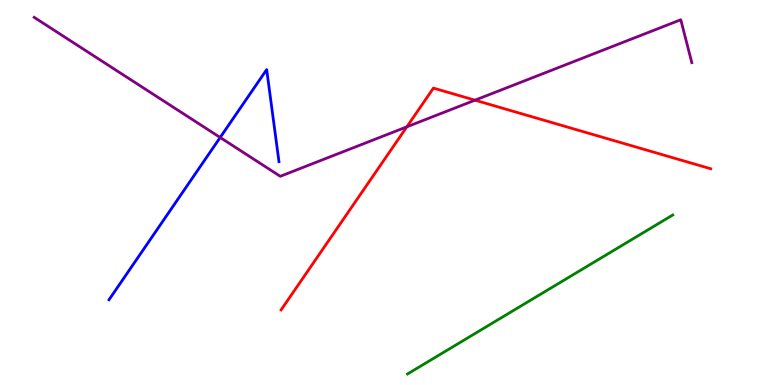[{'lines': ['blue', 'red'], 'intersections': []}, {'lines': ['green', 'red'], 'intersections': []}, {'lines': ['purple', 'red'], 'intersections': [{'x': 5.25, 'y': 6.71}, {'x': 6.13, 'y': 7.4}]}, {'lines': ['blue', 'green'], 'intersections': []}, {'lines': ['blue', 'purple'], 'intersections': [{'x': 2.84, 'y': 6.43}]}, {'lines': ['green', 'purple'], 'intersections': []}]